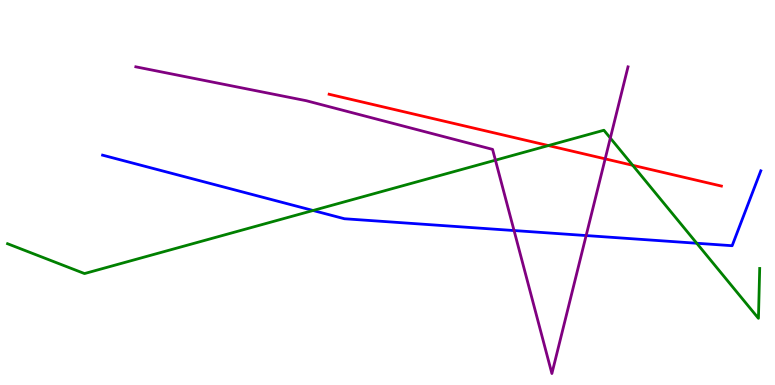[{'lines': ['blue', 'red'], 'intersections': []}, {'lines': ['green', 'red'], 'intersections': [{'x': 7.08, 'y': 6.22}, {'x': 8.16, 'y': 5.71}]}, {'lines': ['purple', 'red'], 'intersections': [{'x': 7.81, 'y': 5.87}]}, {'lines': ['blue', 'green'], 'intersections': [{'x': 4.04, 'y': 4.53}, {'x': 8.99, 'y': 3.68}]}, {'lines': ['blue', 'purple'], 'intersections': [{'x': 6.63, 'y': 4.01}, {'x': 7.56, 'y': 3.88}]}, {'lines': ['green', 'purple'], 'intersections': [{'x': 6.39, 'y': 5.84}, {'x': 7.88, 'y': 6.41}]}]